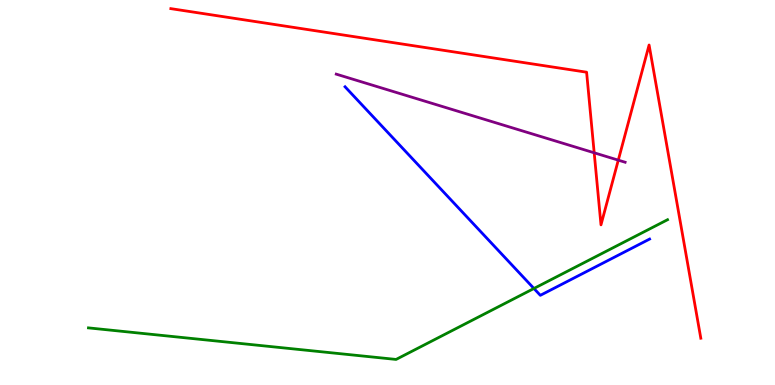[{'lines': ['blue', 'red'], 'intersections': []}, {'lines': ['green', 'red'], 'intersections': []}, {'lines': ['purple', 'red'], 'intersections': [{'x': 7.67, 'y': 6.03}, {'x': 7.98, 'y': 5.84}]}, {'lines': ['blue', 'green'], 'intersections': [{'x': 6.89, 'y': 2.51}]}, {'lines': ['blue', 'purple'], 'intersections': []}, {'lines': ['green', 'purple'], 'intersections': []}]